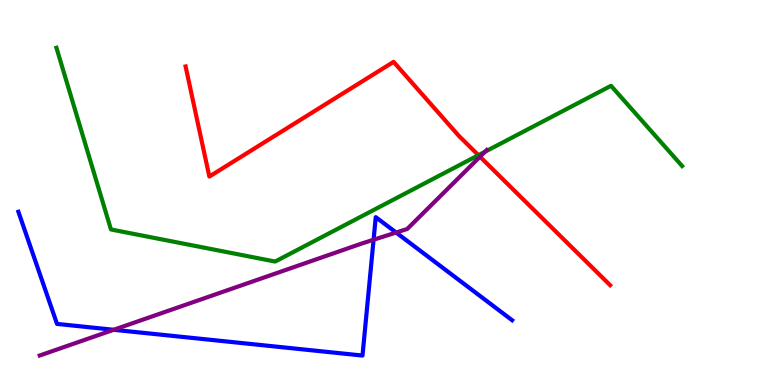[{'lines': ['blue', 'red'], 'intersections': []}, {'lines': ['green', 'red'], 'intersections': [{'x': 6.17, 'y': 5.97}]}, {'lines': ['purple', 'red'], 'intersections': [{'x': 6.19, 'y': 5.93}]}, {'lines': ['blue', 'green'], 'intersections': []}, {'lines': ['blue', 'purple'], 'intersections': [{'x': 1.47, 'y': 1.43}, {'x': 4.82, 'y': 3.77}, {'x': 5.11, 'y': 3.96}]}, {'lines': ['green', 'purple'], 'intersections': [{'x': 6.26, 'y': 6.06}]}]